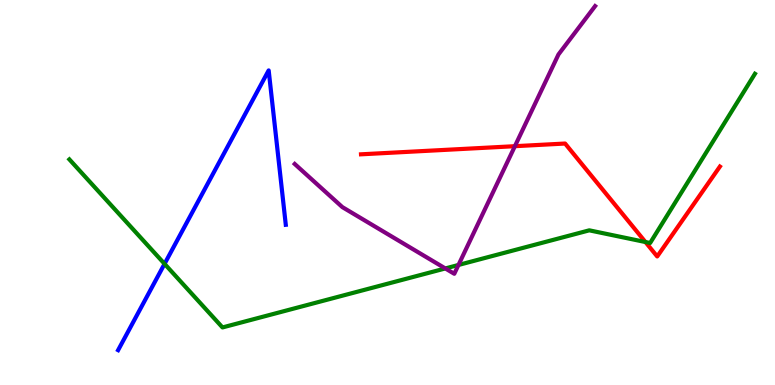[{'lines': ['blue', 'red'], 'intersections': []}, {'lines': ['green', 'red'], 'intersections': [{'x': 8.33, 'y': 3.71}]}, {'lines': ['purple', 'red'], 'intersections': [{'x': 6.64, 'y': 6.2}]}, {'lines': ['blue', 'green'], 'intersections': [{'x': 2.12, 'y': 3.15}]}, {'lines': ['blue', 'purple'], 'intersections': []}, {'lines': ['green', 'purple'], 'intersections': [{'x': 5.75, 'y': 3.03}, {'x': 5.92, 'y': 3.12}]}]